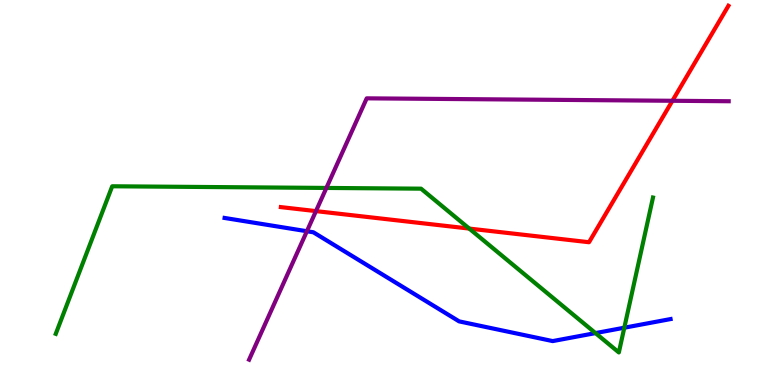[{'lines': ['blue', 'red'], 'intersections': []}, {'lines': ['green', 'red'], 'intersections': [{'x': 6.05, 'y': 4.06}]}, {'lines': ['purple', 'red'], 'intersections': [{'x': 4.08, 'y': 4.52}, {'x': 8.68, 'y': 7.38}]}, {'lines': ['blue', 'green'], 'intersections': [{'x': 7.68, 'y': 1.35}, {'x': 8.06, 'y': 1.49}]}, {'lines': ['blue', 'purple'], 'intersections': [{'x': 3.96, 'y': 3.99}]}, {'lines': ['green', 'purple'], 'intersections': [{'x': 4.21, 'y': 5.12}]}]